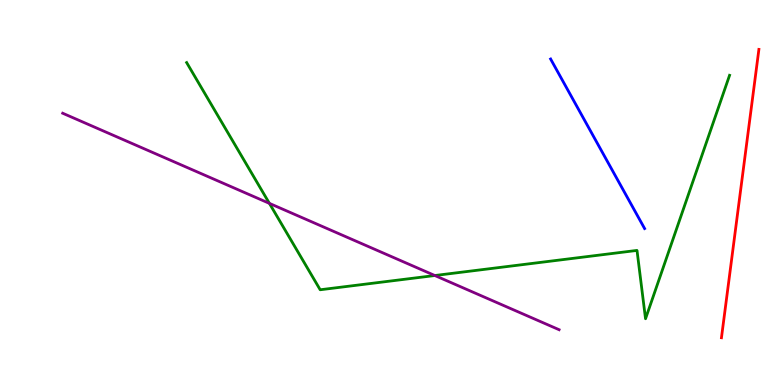[{'lines': ['blue', 'red'], 'intersections': []}, {'lines': ['green', 'red'], 'intersections': []}, {'lines': ['purple', 'red'], 'intersections': []}, {'lines': ['blue', 'green'], 'intersections': []}, {'lines': ['blue', 'purple'], 'intersections': []}, {'lines': ['green', 'purple'], 'intersections': [{'x': 3.48, 'y': 4.72}, {'x': 5.61, 'y': 2.84}]}]